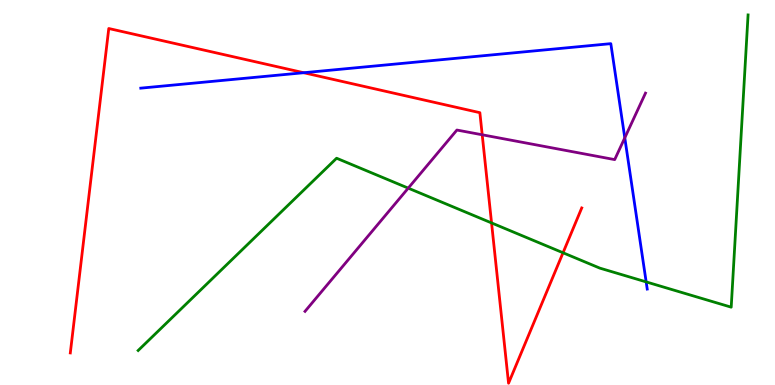[{'lines': ['blue', 'red'], 'intersections': [{'x': 3.92, 'y': 8.11}]}, {'lines': ['green', 'red'], 'intersections': [{'x': 6.34, 'y': 4.21}, {'x': 7.26, 'y': 3.43}]}, {'lines': ['purple', 'red'], 'intersections': [{'x': 6.22, 'y': 6.5}]}, {'lines': ['blue', 'green'], 'intersections': [{'x': 8.34, 'y': 2.68}]}, {'lines': ['blue', 'purple'], 'intersections': [{'x': 8.06, 'y': 6.42}]}, {'lines': ['green', 'purple'], 'intersections': [{'x': 5.27, 'y': 5.11}]}]